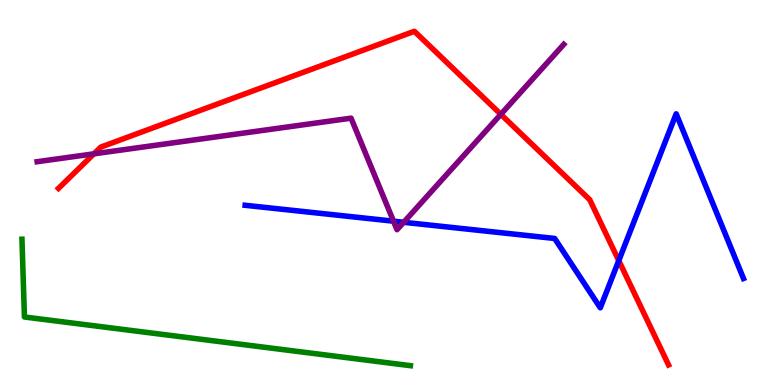[{'lines': ['blue', 'red'], 'intersections': [{'x': 7.98, 'y': 3.23}]}, {'lines': ['green', 'red'], 'intersections': []}, {'lines': ['purple', 'red'], 'intersections': [{'x': 1.21, 'y': 6.0}, {'x': 6.46, 'y': 7.03}]}, {'lines': ['blue', 'green'], 'intersections': []}, {'lines': ['blue', 'purple'], 'intersections': [{'x': 5.08, 'y': 4.25}, {'x': 5.21, 'y': 4.23}]}, {'lines': ['green', 'purple'], 'intersections': []}]